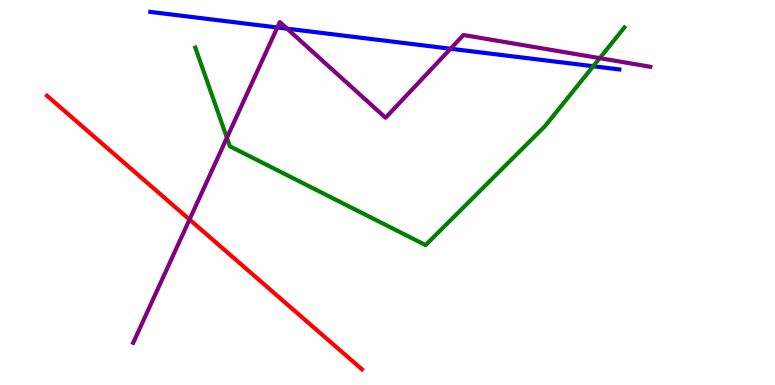[{'lines': ['blue', 'red'], 'intersections': []}, {'lines': ['green', 'red'], 'intersections': []}, {'lines': ['purple', 'red'], 'intersections': [{'x': 2.45, 'y': 4.3}]}, {'lines': ['blue', 'green'], 'intersections': [{'x': 7.65, 'y': 8.28}]}, {'lines': ['blue', 'purple'], 'intersections': [{'x': 3.58, 'y': 9.29}, {'x': 3.7, 'y': 9.26}, {'x': 5.81, 'y': 8.73}]}, {'lines': ['green', 'purple'], 'intersections': [{'x': 2.93, 'y': 6.42}, {'x': 7.74, 'y': 8.49}]}]